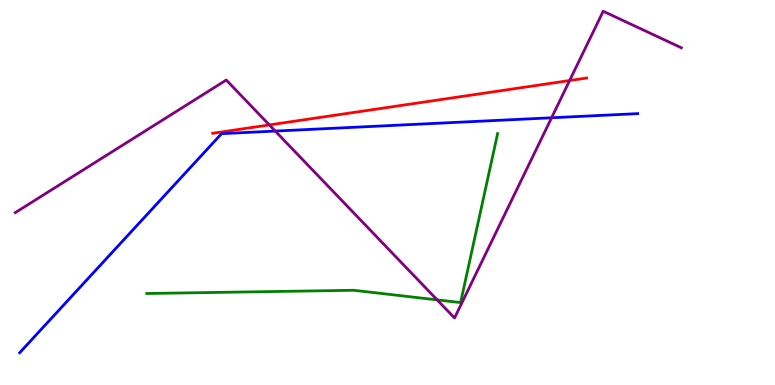[{'lines': ['blue', 'red'], 'intersections': []}, {'lines': ['green', 'red'], 'intersections': []}, {'lines': ['purple', 'red'], 'intersections': [{'x': 3.48, 'y': 6.76}, {'x': 7.35, 'y': 7.91}]}, {'lines': ['blue', 'green'], 'intersections': []}, {'lines': ['blue', 'purple'], 'intersections': [{'x': 3.55, 'y': 6.6}, {'x': 7.12, 'y': 6.94}]}, {'lines': ['green', 'purple'], 'intersections': [{'x': 5.64, 'y': 2.21}]}]